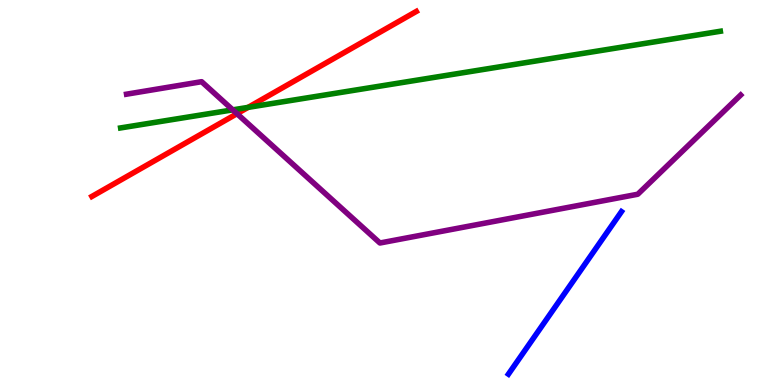[{'lines': ['blue', 'red'], 'intersections': []}, {'lines': ['green', 'red'], 'intersections': [{'x': 3.2, 'y': 7.21}]}, {'lines': ['purple', 'red'], 'intersections': [{'x': 3.06, 'y': 7.05}]}, {'lines': ['blue', 'green'], 'intersections': []}, {'lines': ['blue', 'purple'], 'intersections': []}, {'lines': ['green', 'purple'], 'intersections': [{'x': 3.0, 'y': 7.15}]}]